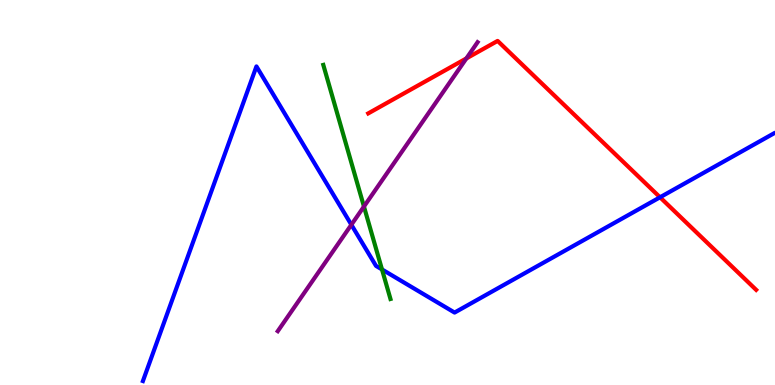[{'lines': ['blue', 'red'], 'intersections': [{'x': 8.52, 'y': 4.88}]}, {'lines': ['green', 'red'], 'intersections': []}, {'lines': ['purple', 'red'], 'intersections': [{'x': 6.02, 'y': 8.48}]}, {'lines': ['blue', 'green'], 'intersections': [{'x': 4.93, 'y': 3.0}]}, {'lines': ['blue', 'purple'], 'intersections': [{'x': 4.53, 'y': 4.16}]}, {'lines': ['green', 'purple'], 'intersections': [{'x': 4.7, 'y': 4.64}]}]